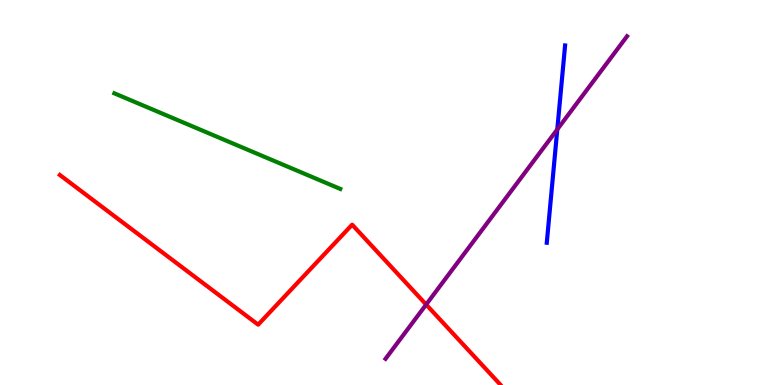[{'lines': ['blue', 'red'], 'intersections': []}, {'lines': ['green', 'red'], 'intersections': []}, {'lines': ['purple', 'red'], 'intersections': [{'x': 5.5, 'y': 2.09}]}, {'lines': ['blue', 'green'], 'intersections': []}, {'lines': ['blue', 'purple'], 'intersections': [{'x': 7.19, 'y': 6.64}]}, {'lines': ['green', 'purple'], 'intersections': []}]